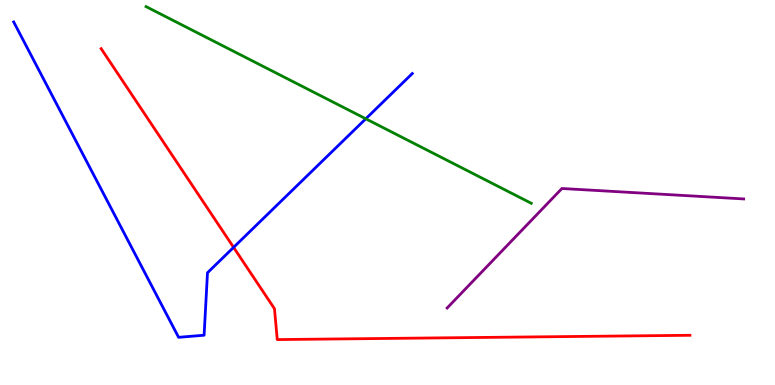[{'lines': ['blue', 'red'], 'intersections': [{'x': 3.01, 'y': 3.57}]}, {'lines': ['green', 'red'], 'intersections': []}, {'lines': ['purple', 'red'], 'intersections': []}, {'lines': ['blue', 'green'], 'intersections': [{'x': 4.72, 'y': 6.91}]}, {'lines': ['blue', 'purple'], 'intersections': []}, {'lines': ['green', 'purple'], 'intersections': []}]